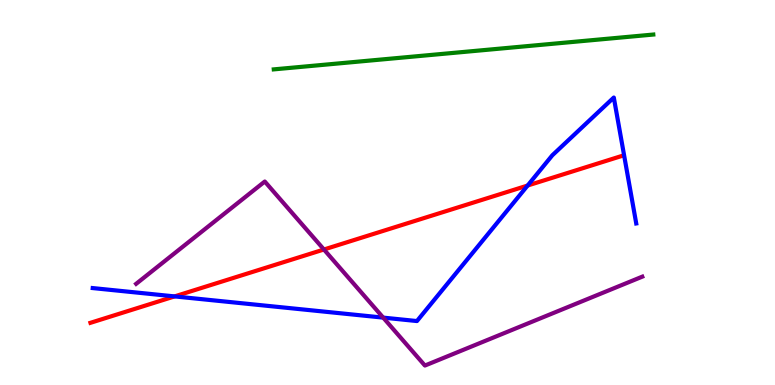[{'lines': ['blue', 'red'], 'intersections': [{'x': 2.25, 'y': 2.3}, {'x': 6.81, 'y': 5.18}]}, {'lines': ['green', 'red'], 'intersections': []}, {'lines': ['purple', 'red'], 'intersections': [{'x': 4.18, 'y': 3.52}]}, {'lines': ['blue', 'green'], 'intersections': []}, {'lines': ['blue', 'purple'], 'intersections': [{'x': 4.94, 'y': 1.75}]}, {'lines': ['green', 'purple'], 'intersections': []}]